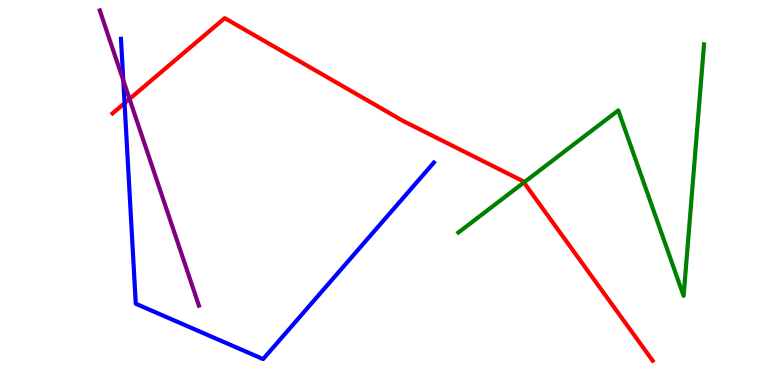[{'lines': ['blue', 'red'], 'intersections': [{'x': 1.61, 'y': 7.32}]}, {'lines': ['green', 'red'], 'intersections': [{'x': 6.76, 'y': 5.26}]}, {'lines': ['purple', 'red'], 'intersections': [{'x': 1.67, 'y': 7.43}]}, {'lines': ['blue', 'green'], 'intersections': []}, {'lines': ['blue', 'purple'], 'intersections': [{'x': 1.59, 'y': 7.91}]}, {'lines': ['green', 'purple'], 'intersections': []}]